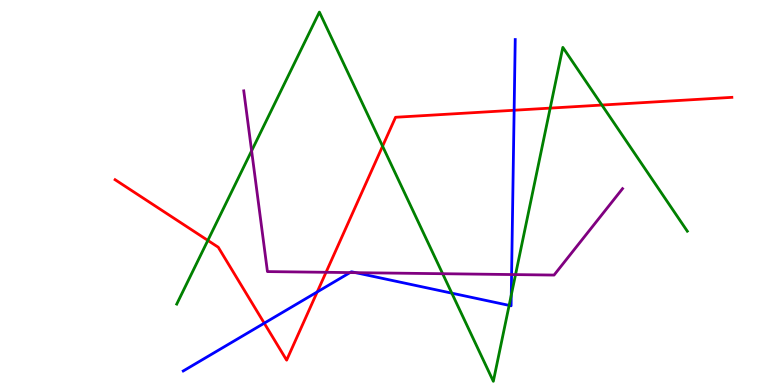[{'lines': ['blue', 'red'], 'intersections': [{'x': 3.41, 'y': 1.61}, {'x': 4.09, 'y': 2.42}, {'x': 6.63, 'y': 7.14}]}, {'lines': ['green', 'red'], 'intersections': [{'x': 2.68, 'y': 3.76}, {'x': 4.94, 'y': 6.2}, {'x': 7.1, 'y': 7.19}, {'x': 7.77, 'y': 7.27}]}, {'lines': ['purple', 'red'], 'intersections': [{'x': 4.21, 'y': 2.93}]}, {'lines': ['blue', 'green'], 'intersections': [{'x': 5.83, 'y': 2.39}, {'x': 6.57, 'y': 2.07}, {'x': 6.6, 'y': 2.33}]}, {'lines': ['blue', 'purple'], 'intersections': [{'x': 4.52, 'y': 2.92}, {'x': 4.59, 'y': 2.92}, {'x': 6.6, 'y': 2.87}]}, {'lines': ['green', 'purple'], 'intersections': [{'x': 3.25, 'y': 6.08}, {'x': 5.71, 'y': 2.89}, {'x': 6.65, 'y': 2.87}]}]